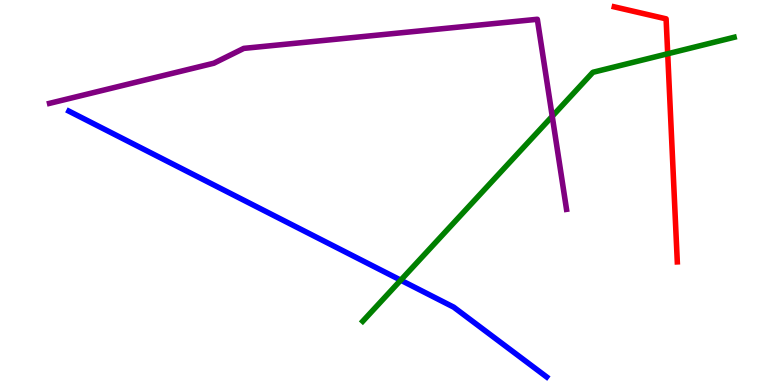[{'lines': ['blue', 'red'], 'intersections': []}, {'lines': ['green', 'red'], 'intersections': [{'x': 8.62, 'y': 8.6}]}, {'lines': ['purple', 'red'], 'intersections': []}, {'lines': ['blue', 'green'], 'intersections': [{'x': 5.17, 'y': 2.72}]}, {'lines': ['blue', 'purple'], 'intersections': []}, {'lines': ['green', 'purple'], 'intersections': [{'x': 7.13, 'y': 6.98}]}]